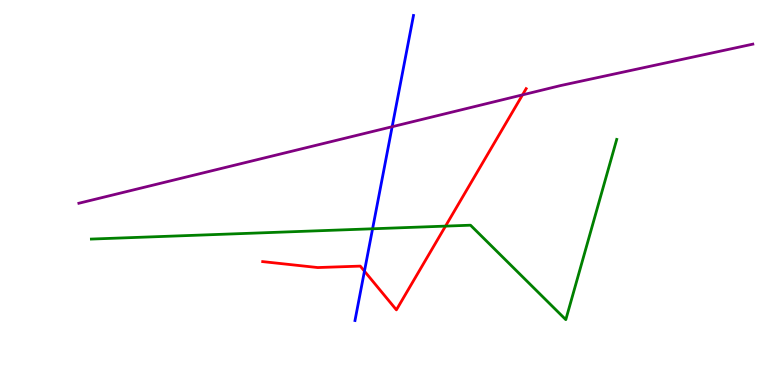[{'lines': ['blue', 'red'], 'intersections': [{'x': 4.7, 'y': 2.96}]}, {'lines': ['green', 'red'], 'intersections': [{'x': 5.75, 'y': 4.13}]}, {'lines': ['purple', 'red'], 'intersections': [{'x': 6.74, 'y': 7.54}]}, {'lines': ['blue', 'green'], 'intersections': [{'x': 4.81, 'y': 4.06}]}, {'lines': ['blue', 'purple'], 'intersections': [{'x': 5.06, 'y': 6.71}]}, {'lines': ['green', 'purple'], 'intersections': []}]